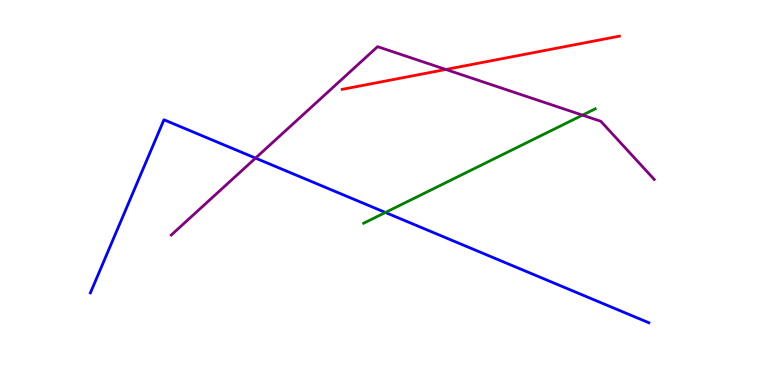[{'lines': ['blue', 'red'], 'intersections': []}, {'lines': ['green', 'red'], 'intersections': []}, {'lines': ['purple', 'red'], 'intersections': [{'x': 5.75, 'y': 8.2}]}, {'lines': ['blue', 'green'], 'intersections': [{'x': 4.97, 'y': 4.48}]}, {'lines': ['blue', 'purple'], 'intersections': [{'x': 3.3, 'y': 5.89}]}, {'lines': ['green', 'purple'], 'intersections': [{'x': 7.52, 'y': 7.01}]}]